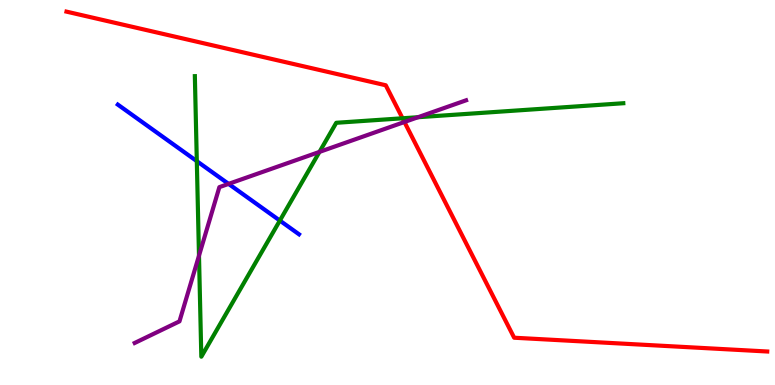[{'lines': ['blue', 'red'], 'intersections': []}, {'lines': ['green', 'red'], 'intersections': [{'x': 5.19, 'y': 6.93}]}, {'lines': ['purple', 'red'], 'intersections': [{'x': 5.22, 'y': 6.83}]}, {'lines': ['blue', 'green'], 'intersections': [{'x': 2.54, 'y': 5.81}, {'x': 3.61, 'y': 4.27}]}, {'lines': ['blue', 'purple'], 'intersections': [{'x': 2.95, 'y': 5.22}]}, {'lines': ['green', 'purple'], 'intersections': [{'x': 2.57, 'y': 3.36}, {'x': 4.12, 'y': 6.05}, {'x': 5.39, 'y': 6.96}]}]